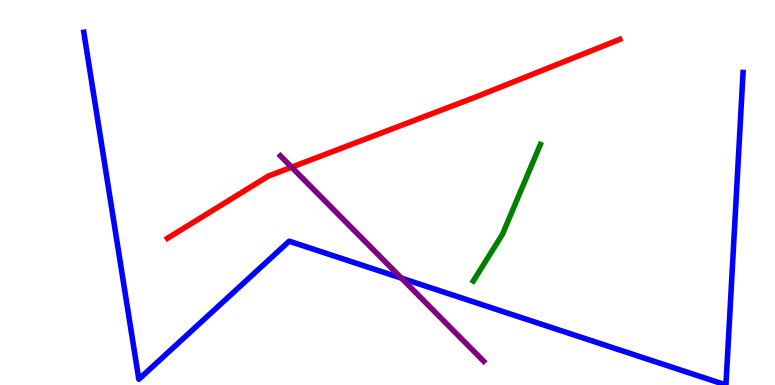[{'lines': ['blue', 'red'], 'intersections': []}, {'lines': ['green', 'red'], 'intersections': []}, {'lines': ['purple', 'red'], 'intersections': [{'x': 3.76, 'y': 5.66}]}, {'lines': ['blue', 'green'], 'intersections': []}, {'lines': ['blue', 'purple'], 'intersections': [{'x': 5.18, 'y': 2.78}]}, {'lines': ['green', 'purple'], 'intersections': []}]